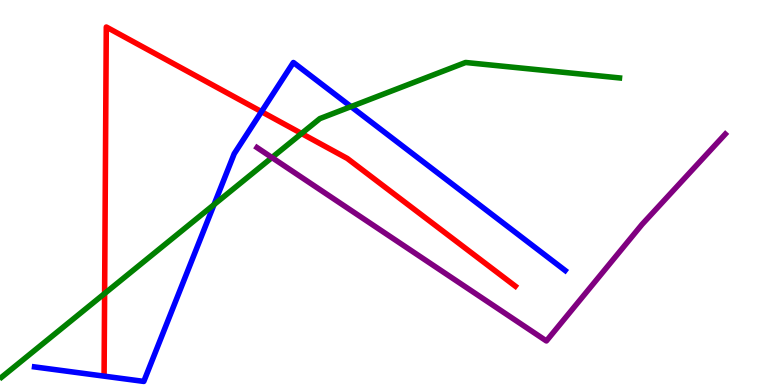[{'lines': ['blue', 'red'], 'intersections': [{'x': 3.37, 'y': 7.1}]}, {'lines': ['green', 'red'], 'intersections': [{'x': 1.35, 'y': 2.38}, {'x': 3.89, 'y': 6.53}]}, {'lines': ['purple', 'red'], 'intersections': []}, {'lines': ['blue', 'green'], 'intersections': [{'x': 2.76, 'y': 4.69}, {'x': 4.53, 'y': 7.23}]}, {'lines': ['blue', 'purple'], 'intersections': []}, {'lines': ['green', 'purple'], 'intersections': [{'x': 3.51, 'y': 5.91}]}]